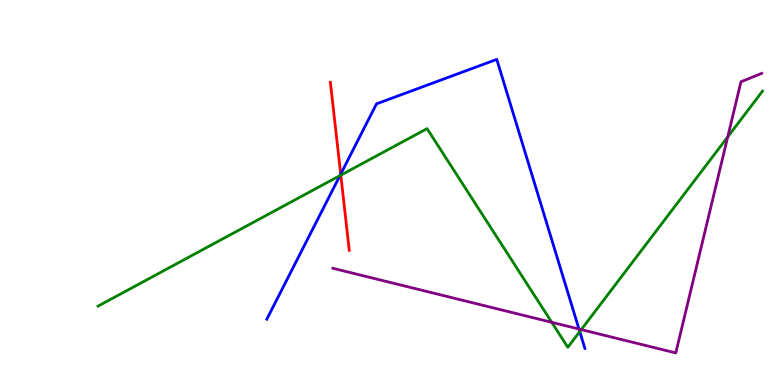[{'lines': ['blue', 'red'], 'intersections': [{'x': 4.4, 'y': 5.48}]}, {'lines': ['green', 'red'], 'intersections': [{'x': 4.4, 'y': 5.45}]}, {'lines': ['purple', 'red'], 'intersections': []}, {'lines': ['blue', 'green'], 'intersections': [{'x': 4.39, 'y': 5.44}, {'x': 7.48, 'y': 1.39}]}, {'lines': ['blue', 'purple'], 'intersections': [{'x': 7.47, 'y': 1.45}]}, {'lines': ['green', 'purple'], 'intersections': [{'x': 7.12, 'y': 1.63}, {'x': 7.5, 'y': 1.44}, {'x': 9.39, 'y': 6.44}]}]